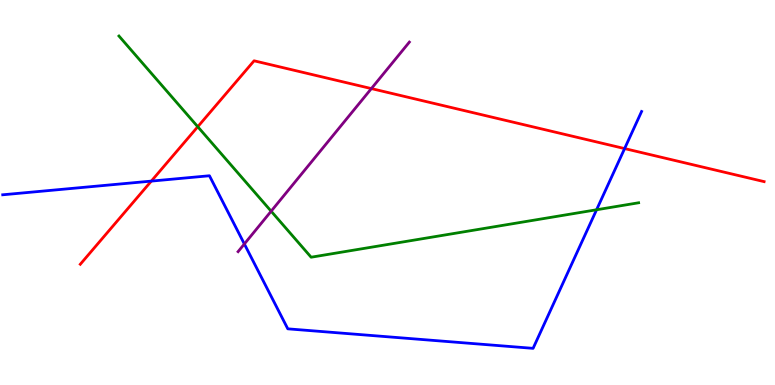[{'lines': ['blue', 'red'], 'intersections': [{'x': 1.95, 'y': 5.3}, {'x': 8.06, 'y': 6.14}]}, {'lines': ['green', 'red'], 'intersections': [{'x': 2.55, 'y': 6.71}]}, {'lines': ['purple', 'red'], 'intersections': [{'x': 4.79, 'y': 7.7}]}, {'lines': ['blue', 'green'], 'intersections': [{'x': 7.7, 'y': 4.55}]}, {'lines': ['blue', 'purple'], 'intersections': [{'x': 3.15, 'y': 3.66}]}, {'lines': ['green', 'purple'], 'intersections': [{'x': 3.5, 'y': 4.51}]}]